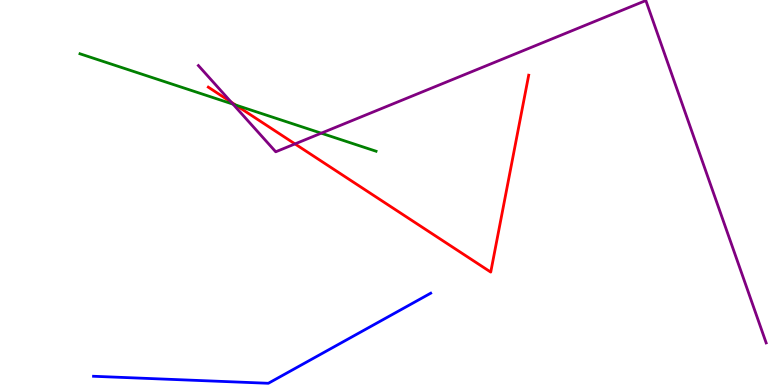[{'lines': ['blue', 'red'], 'intersections': []}, {'lines': ['green', 'red'], 'intersections': [{'x': 3.04, 'y': 7.27}]}, {'lines': ['purple', 'red'], 'intersections': [{'x': 2.98, 'y': 7.35}, {'x': 3.81, 'y': 6.26}]}, {'lines': ['blue', 'green'], 'intersections': []}, {'lines': ['blue', 'purple'], 'intersections': []}, {'lines': ['green', 'purple'], 'intersections': [{'x': 3.01, 'y': 7.29}, {'x': 4.15, 'y': 6.54}]}]